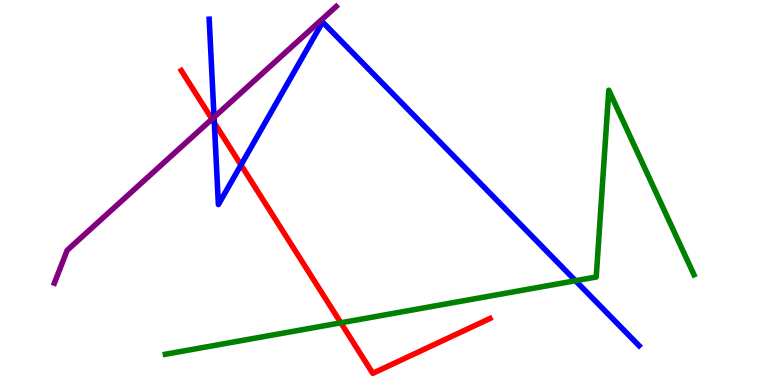[{'lines': ['blue', 'red'], 'intersections': [{'x': 2.77, 'y': 6.81}, {'x': 3.11, 'y': 5.72}]}, {'lines': ['green', 'red'], 'intersections': [{'x': 4.4, 'y': 1.62}]}, {'lines': ['purple', 'red'], 'intersections': [{'x': 2.74, 'y': 6.91}]}, {'lines': ['blue', 'green'], 'intersections': [{'x': 7.43, 'y': 2.71}]}, {'lines': ['blue', 'purple'], 'intersections': [{'x': 2.76, 'y': 6.96}]}, {'lines': ['green', 'purple'], 'intersections': []}]